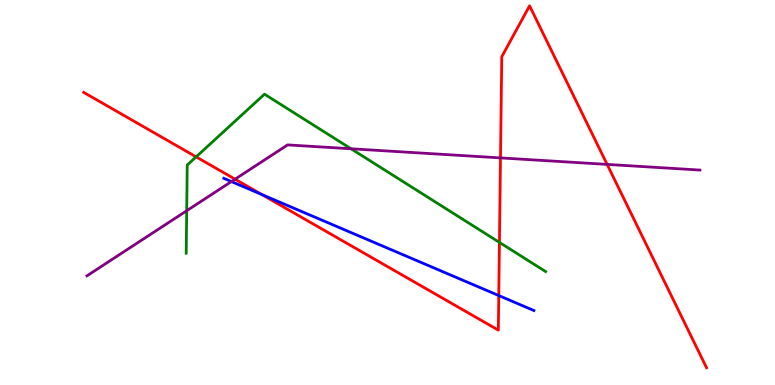[{'lines': ['blue', 'red'], 'intersections': [{'x': 3.38, 'y': 4.95}, {'x': 6.44, 'y': 2.32}]}, {'lines': ['green', 'red'], 'intersections': [{'x': 2.53, 'y': 5.93}, {'x': 6.44, 'y': 3.7}]}, {'lines': ['purple', 'red'], 'intersections': [{'x': 3.03, 'y': 5.35}, {'x': 6.46, 'y': 5.9}, {'x': 7.83, 'y': 5.73}]}, {'lines': ['blue', 'green'], 'intersections': []}, {'lines': ['blue', 'purple'], 'intersections': [{'x': 2.99, 'y': 5.28}]}, {'lines': ['green', 'purple'], 'intersections': [{'x': 2.41, 'y': 4.53}, {'x': 4.53, 'y': 6.14}]}]